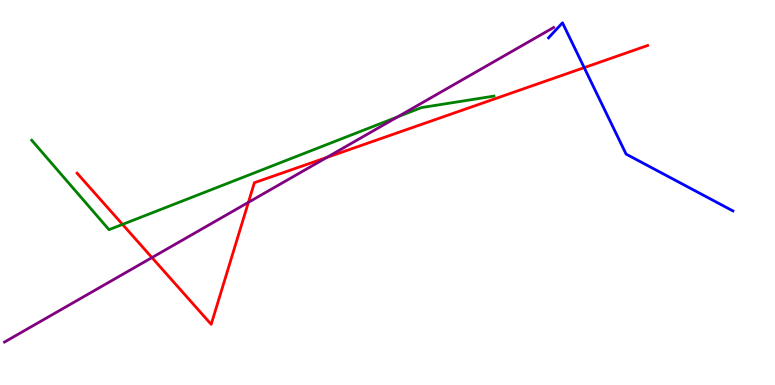[{'lines': ['blue', 'red'], 'intersections': [{'x': 7.54, 'y': 8.24}]}, {'lines': ['green', 'red'], 'intersections': [{'x': 1.58, 'y': 4.17}]}, {'lines': ['purple', 'red'], 'intersections': [{'x': 1.96, 'y': 3.31}, {'x': 3.21, 'y': 4.74}, {'x': 4.22, 'y': 5.91}]}, {'lines': ['blue', 'green'], 'intersections': []}, {'lines': ['blue', 'purple'], 'intersections': []}, {'lines': ['green', 'purple'], 'intersections': [{'x': 5.13, 'y': 6.96}]}]